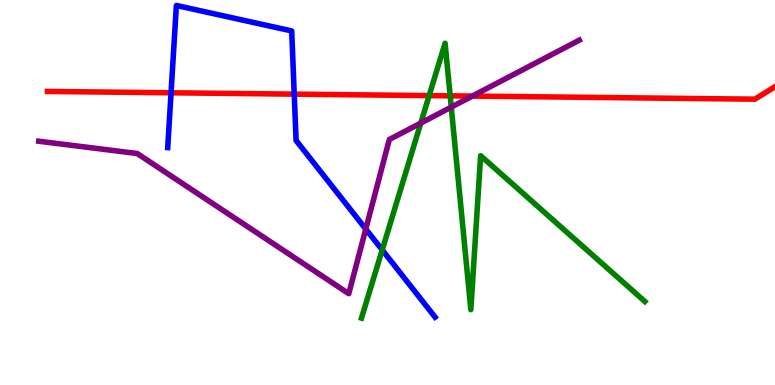[{'lines': ['blue', 'red'], 'intersections': [{'x': 2.21, 'y': 7.59}, {'x': 3.8, 'y': 7.55}]}, {'lines': ['green', 'red'], 'intersections': [{'x': 5.54, 'y': 7.52}, {'x': 5.81, 'y': 7.51}]}, {'lines': ['purple', 'red'], 'intersections': [{'x': 6.09, 'y': 7.5}]}, {'lines': ['blue', 'green'], 'intersections': [{'x': 4.93, 'y': 3.51}]}, {'lines': ['blue', 'purple'], 'intersections': [{'x': 4.72, 'y': 4.05}]}, {'lines': ['green', 'purple'], 'intersections': [{'x': 5.43, 'y': 6.8}, {'x': 5.82, 'y': 7.22}]}]